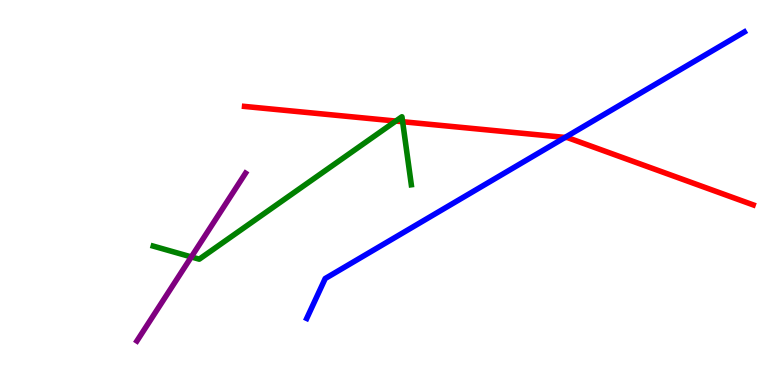[{'lines': ['blue', 'red'], 'intersections': [{'x': 7.29, 'y': 6.43}]}, {'lines': ['green', 'red'], 'intersections': [{'x': 5.11, 'y': 6.86}, {'x': 5.2, 'y': 6.84}]}, {'lines': ['purple', 'red'], 'intersections': []}, {'lines': ['blue', 'green'], 'intersections': []}, {'lines': ['blue', 'purple'], 'intersections': []}, {'lines': ['green', 'purple'], 'intersections': [{'x': 2.47, 'y': 3.33}]}]